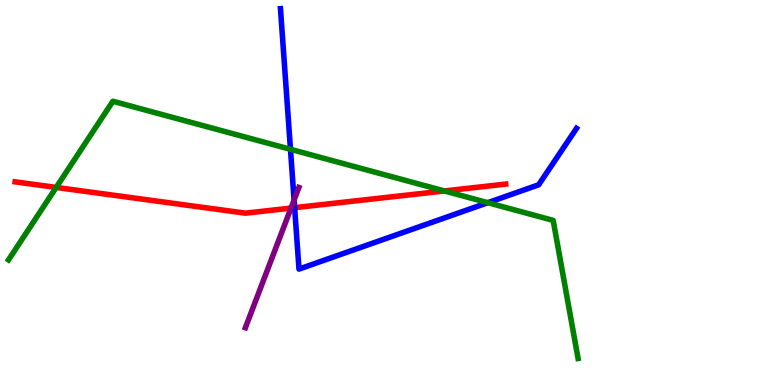[{'lines': ['blue', 'red'], 'intersections': [{'x': 3.8, 'y': 4.61}]}, {'lines': ['green', 'red'], 'intersections': [{'x': 0.725, 'y': 5.13}, {'x': 5.73, 'y': 5.04}]}, {'lines': ['purple', 'red'], 'intersections': [{'x': 3.76, 'y': 4.6}]}, {'lines': ['blue', 'green'], 'intersections': [{'x': 3.75, 'y': 6.12}, {'x': 6.29, 'y': 4.74}]}, {'lines': ['blue', 'purple'], 'intersections': [{'x': 3.79, 'y': 4.8}]}, {'lines': ['green', 'purple'], 'intersections': []}]